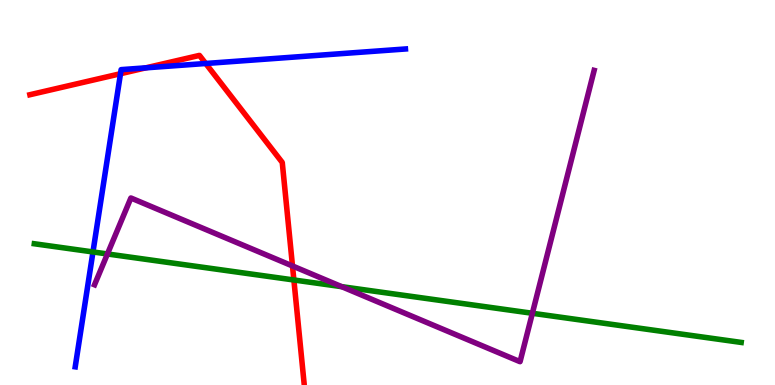[{'lines': ['blue', 'red'], 'intersections': [{'x': 1.55, 'y': 8.09}, {'x': 1.88, 'y': 8.24}, {'x': 2.65, 'y': 8.35}]}, {'lines': ['green', 'red'], 'intersections': [{'x': 3.79, 'y': 2.73}]}, {'lines': ['purple', 'red'], 'intersections': [{'x': 3.77, 'y': 3.09}]}, {'lines': ['blue', 'green'], 'intersections': [{'x': 1.2, 'y': 3.46}]}, {'lines': ['blue', 'purple'], 'intersections': []}, {'lines': ['green', 'purple'], 'intersections': [{'x': 1.39, 'y': 3.4}, {'x': 4.41, 'y': 2.55}, {'x': 6.87, 'y': 1.86}]}]